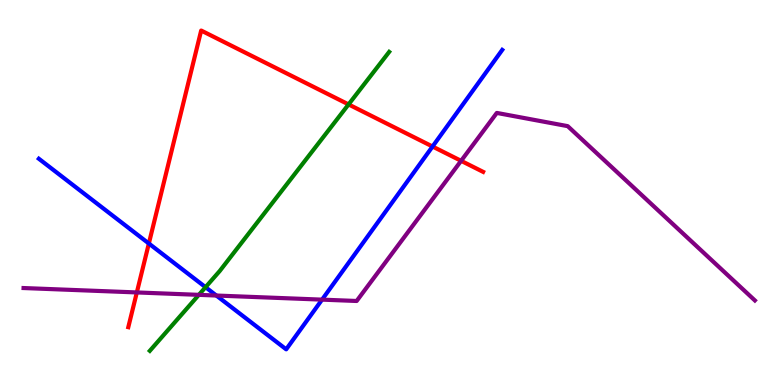[{'lines': ['blue', 'red'], 'intersections': [{'x': 1.92, 'y': 3.68}, {'x': 5.58, 'y': 6.19}]}, {'lines': ['green', 'red'], 'intersections': [{'x': 4.5, 'y': 7.29}]}, {'lines': ['purple', 'red'], 'intersections': [{'x': 1.77, 'y': 2.4}, {'x': 5.95, 'y': 5.82}]}, {'lines': ['blue', 'green'], 'intersections': [{'x': 2.65, 'y': 2.54}]}, {'lines': ['blue', 'purple'], 'intersections': [{'x': 2.79, 'y': 2.32}, {'x': 4.16, 'y': 2.22}]}, {'lines': ['green', 'purple'], 'intersections': [{'x': 2.57, 'y': 2.34}]}]